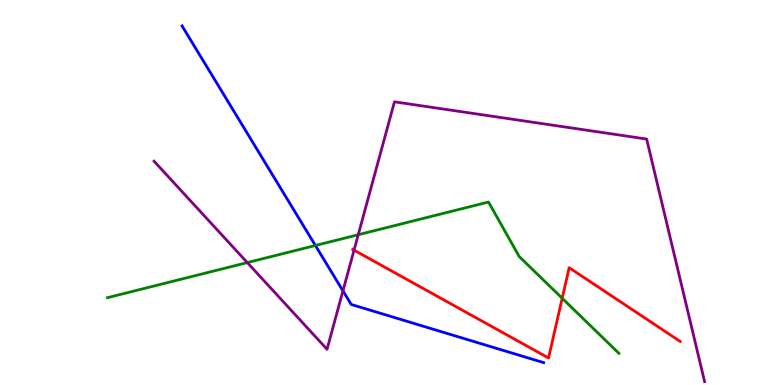[{'lines': ['blue', 'red'], 'intersections': []}, {'lines': ['green', 'red'], 'intersections': [{'x': 7.25, 'y': 2.25}]}, {'lines': ['purple', 'red'], 'intersections': [{'x': 4.57, 'y': 3.5}]}, {'lines': ['blue', 'green'], 'intersections': [{'x': 4.07, 'y': 3.62}]}, {'lines': ['blue', 'purple'], 'intersections': [{'x': 4.43, 'y': 2.45}]}, {'lines': ['green', 'purple'], 'intersections': [{'x': 3.19, 'y': 3.18}, {'x': 4.62, 'y': 3.9}]}]